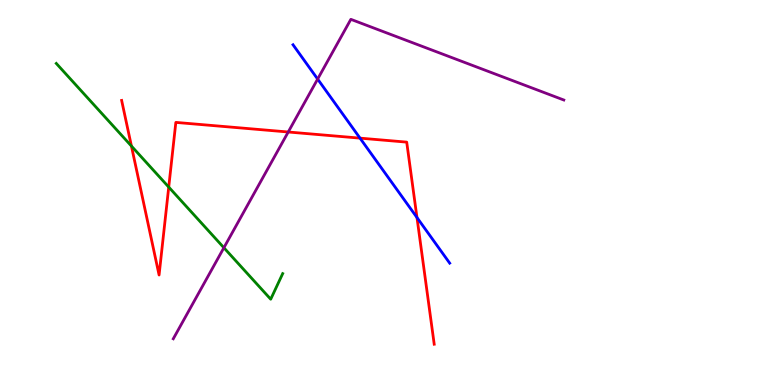[{'lines': ['blue', 'red'], 'intersections': [{'x': 4.65, 'y': 6.41}, {'x': 5.38, 'y': 4.35}]}, {'lines': ['green', 'red'], 'intersections': [{'x': 1.7, 'y': 6.21}, {'x': 2.18, 'y': 5.14}]}, {'lines': ['purple', 'red'], 'intersections': [{'x': 3.72, 'y': 6.57}]}, {'lines': ['blue', 'green'], 'intersections': []}, {'lines': ['blue', 'purple'], 'intersections': [{'x': 4.1, 'y': 7.95}]}, {'lines': ['green', 'purple'], 'intersections': [{'x': 2.89, 'y': 3.57}]}]